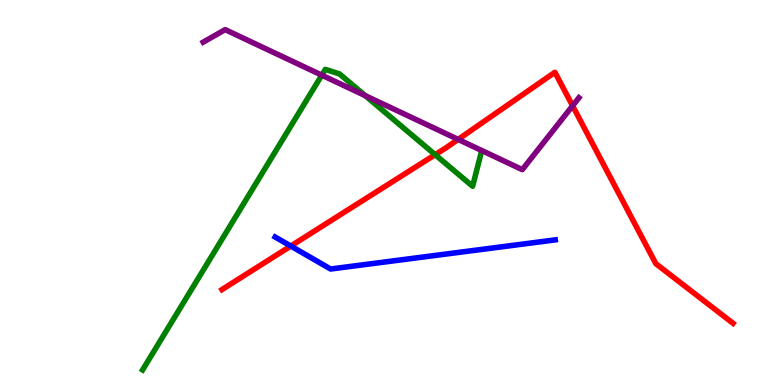[{'lines': ['blue', 'red'], 'intersections': [{'x': 3.75, 'y': 3.61}]}, {'lines': ['green', 'red'], 'intersections': [{'x': 5.62, 'y': 5.98}]}, {'lines': ['purple', 'red'], 'intersections': [{'x': 5.91, 'y': 6.38}, {'x': 7.39, 'y': 7.25}]}, {'lines': ['blue', 'green'], 'intersections': []}, {'lines': ['blue', 'purple'], 'intersections': []}, {'lines': ['green', 'purple'], 'intersections': [{'x': 4.15, 'y': 8.05}, {'x': 4.71, 'y': 7.52}]}]